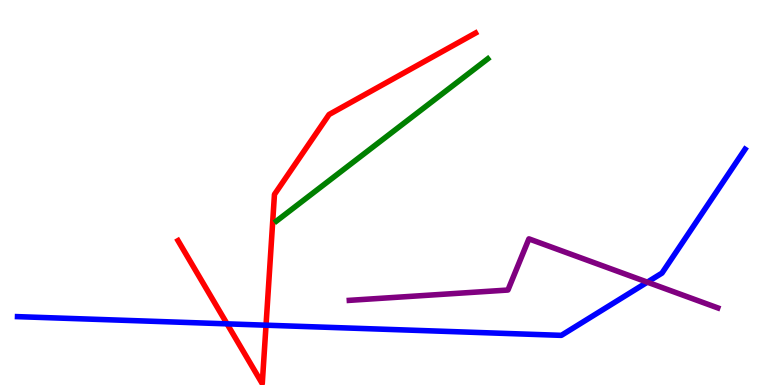[{'lines': ['blue', 'red'], 'intersections': [{'x': 2.93, 'y': 1.59}, {'x': 3.43, 'y': 1.55}]}, {'lines': ['green', 'red'], 'intersections': []}, {'lines': ['purple', 'red'], 'intersections': []}, {'lines': ['blue', 'green'], 'intersections': []}, {'lines': ['blue', 'purple'], 'intersections': [{'x': 8.35, 'y': 2.67}]}, {'lines': ['green', 'purple'], 'intersections': []}]